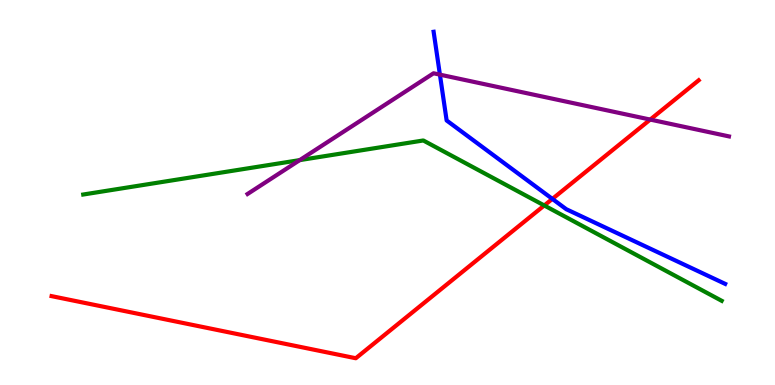[{'lines': ['blue', 'red'], 'intersections': [{'x': 7.13, 'y': 4.83}]}, {'lines': ['green', 'red'], 'intersections': [{'x': 7.02, 'y': 4.66}]}, {'lines': ['purple', 'red'], 'intersections': [{'x': 8.39, 'y': 6.89}]}, {'lines': ['blue', 'green'], 'intersections': []}, {'lines': ['blue', 'purple'], 'intersections': [{'x': 5.68, 'y': 8.06}]}, {'lines': ['green', 'purple'], 'intersections': [{'x': 3.87, 'y': 5.84}]}]